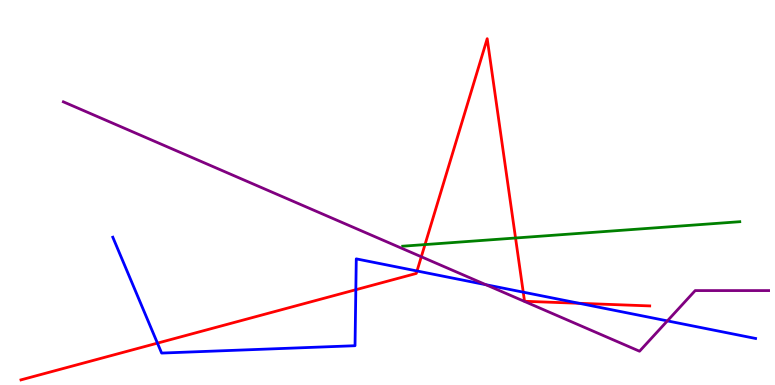[{'lines': ['blue', 'red'], 'intersections': [{'x': 2.03, 'y': 1.09}, {'x': 4.59, 'y': 2.47}, {'x': 5.38, 'y': 2.96}, {'x': 6.75, 'y': 2.41}, {'x': 7.47, 'y': 2.12}]}, {'lines': ['green', 'red'], 'intersections': [{'x': 5.48, 'y': 3.65}, {'x': 6.65, 'y': 3.82}]}, {'lines': ['purple', 'red'], 'intersections': [{'x': 5.44, 'y': 3.33}]}, {'lines': ['blue', 'green'], 'intersections': []}, {'lines': ['blue', 'purple'], 'intersections': [{'x': 6.27, 'y': 2.61}, {'x': 8.61, 'y': 1.67}]}, {'lines': ['green', 'purple'], 'intersections': []}]